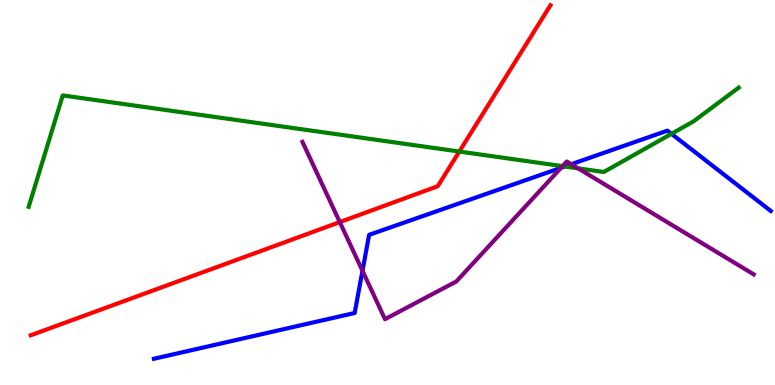[{'lines': ['blue', 'red'], 'intersections': []}, {'lines': ['green', 'red'], 'intersections': [{'x': 5.93, 'y': 6.06}]}, {'lines': ['purple', 'red'], 'intersections': [{'x': 4.38, 'y': 4.23}]}, {'lines': ['blue', 'green'], 'intersections': [{'x': 7.29, 'y': 5.68}, {'x': 8.66, 'y': 6.52}]}, {'lines': ['blue', 'purple'], 'intersections': [{'x': 4.68, 'y': 2.97}, {'x': 7.24, 'y': 5.64}, {'x': 7.37, 'y': 5.73}]}, {'lines': ['green', 'purple'], 'intersections': [{'x': 7.26, 'y': 5.68}, {'x': 7.46, 'y': 5.63}]}]